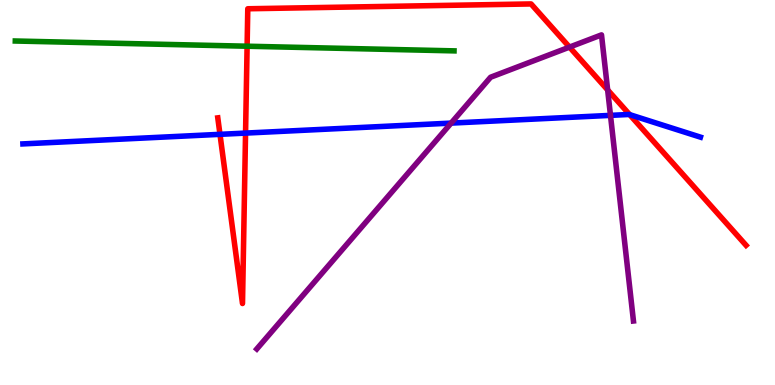[{'lines': ['blue', 'red'], 'intersections': [{'x': 2.84, 'y': 6.51}, {'x': 3.17, 'y': 6.54}, {'x': 8.12, 'y': 7.02}]}, {'lines': ['green', 'red'], 'intersections': [{'x': 3.19, 'y': 8.8}]}, {'lines': ['purple', 'red'], 'intersections': [{'x': 7.35, 'y': 8.78}, {'x': 7.84, 'y': 7.66}]}, {'lines': ['blue', 'green'], 'intersections': []}, {'lines': ['blue', 'purple'], 'intersections': [{'x': 5.82, 'y': 6.8}, {'x': 7.88, 'y': 7.0}]}, {'lines': ['green', 'purple'], 'intersections': []}]